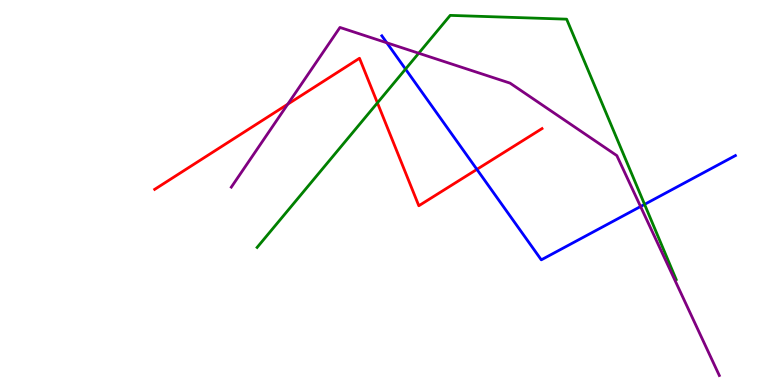[{'lines': ['blue', 'red'], 'intersections': [{'x': 6.15, 'y': 5.6}]}, {'lines': ['green', 'red'], 'intersections': [{'x': 4.87, 'y': 7.33}]}, {'lines': ['purple', 'red'], 'intersections': [{'x': 3.71, 'y': 7.29}]}, {'lines': ['blue', 'green'], 'intersections': [{'x': 5.23, 'y': 8.21}, {'x': 8.32, 'y': 4.69}]}, {'lines': ['blue', 'purple'], 'intersections': [{'x': 4.99, 'y': 8.89}, {'x': 8.27, 'y': 4.64}]}, {'lines': ['green', 'purple'], 'intersections': [{'x': 5.4, 'y': 8.62}]}]